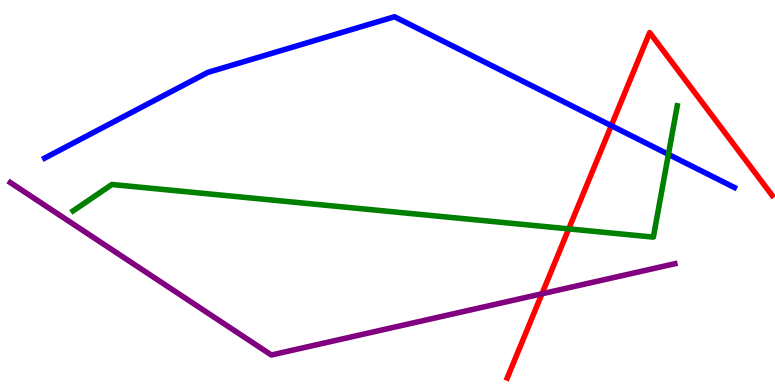[{'lines': ['blue', 'red'], 'intersections': [{'x': 7.89, 'y': 6.74}]}, {'lines': ['green', 'red'], 'intersections': [{'x': 7.34, 'y': 4.06}]}, {'lines': ['purple', 'red'], 'intersections': [{'x': 6.99, 'y': 2.37}]}, {'lines': ['blue', 'green'], 'intersections': [{'x': 8.62, 'y': 5.99}]}, {'lines': ['blue', 'purple'], 'intersections': []}, {'lines': ['green', 'purple'], 'intersections': []}]